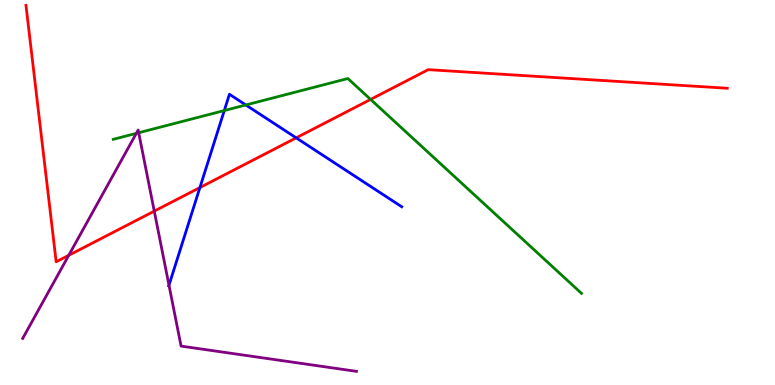[{'lines': ['blue', 'red'], 'intersections': [{'x': 2.58, 'y': 5.13}, {'x': 3.82, 'y': 6.42}]}, {'lines': ['green', 'red'], 'intersections': [{'x': 4.78, 'y': 7.42}]}, {'lines': ['purple', 'red'], 'intersections': [{'x': 0.887, 'y': 3.37}, {'x': 1.99, 'y': 4.52}]}, {'lines': ['blue', 'green'], 'intersections': [{'x': 2.89, 'y': 7.13}, {'x': 3.17, 'y': 7.27}]}, {'lines': ['blue', 'purple'], 'intersections': [{'x': 2.18, 'y': 2.59}]}, {'lines': ['green', 'purple'], 'intersections': [{'x': 1.76, 'y': 6.54}, {'x': 1.79, 'y': 6.55}]}]